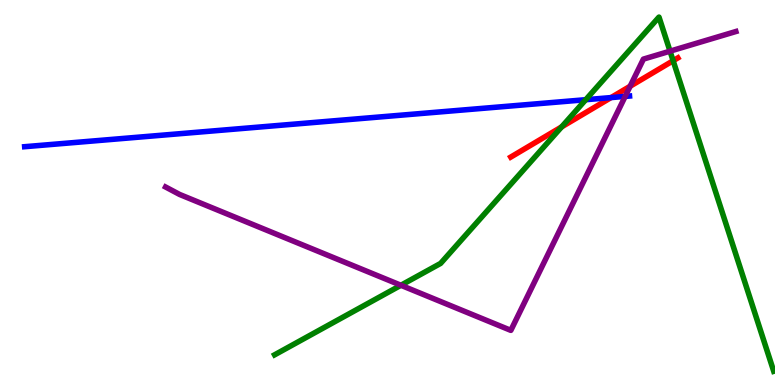[{'lines': ['blue', 'red'], 'intersections': [{'x': 7.88, 'y': 7.47}]}, {'lines': ['green', 'red'], 'intersections': [{'x': 7.25, 'y': 6.7}, {'x': 8.69, 'y': 8.42}]}, {'lines': ['purple', 'red'], 'intersections': [{'x': 8.13, 'y': 7.76}]}, {'lines': ['blue', 'green'], 'intersections': [{'x': 7.56, 'y': 7.41}]}, {'lines': ['blue', 'purple'], 'intersections': [{'x': 8.07, 'y': 7.5}]}, {'lines': ['green', 'purple'], 'intersections': [{'x': 5.17, 'y': 2.59}, {'x': 8.65, 'y': 8.67}]}]